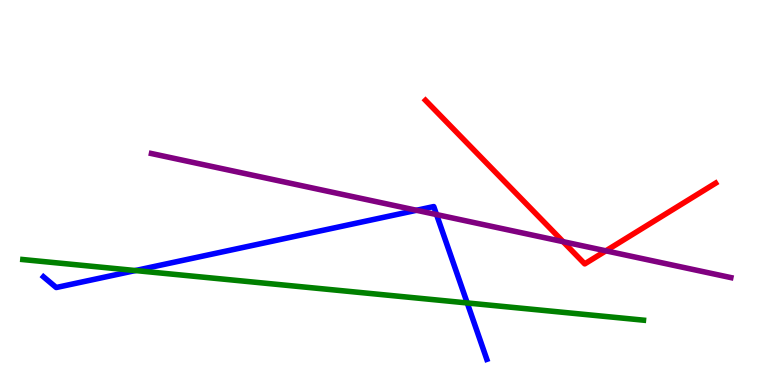[{'lines': ['blue', 'red'], 'intersections': []}, {'lines': ['green', 'red'], 'intersections': []}, {'lines': ['purple', 'red'], 'intersections': [{'x': 7.27, 'y': 3.72}, {'x': 7.82, 'y': 3.48}]}, {'lines': ['blue', 'green'], 'intersections': [{'x': 1.75, 'y': 2.97}, {'x': 6.03, 'y': 2.13}]}, {'lines': ['blue', 'purple'], 'intersections': [{'x': 5.37, 'y': 4.54}, {'x': 5.63, 'y': 4.43}]}, {'lines': ['green', 'purple'], 'intersections': []}]